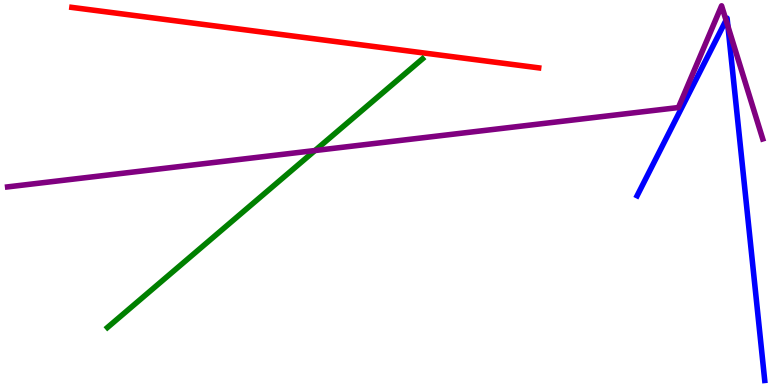[{'lines': ['blue', 'red'], 'intersections': []}, {'lines': ['green', 'red'], 'intersections': []}, {'lines': ['purple', 'red'], 'intersections': []}, {'lines': ['blue', 'green'], 'intersections': []}, {'lines': ['blue', 'purple'], 'intersections': [{'x': 9.37, 'y': 9.47}, {'x': 9.39, 'y': 9.32}]}, {'lines': ['green', 'purple'], 'intersections': [{'x': 4.06, 'y': 6.09}]}]